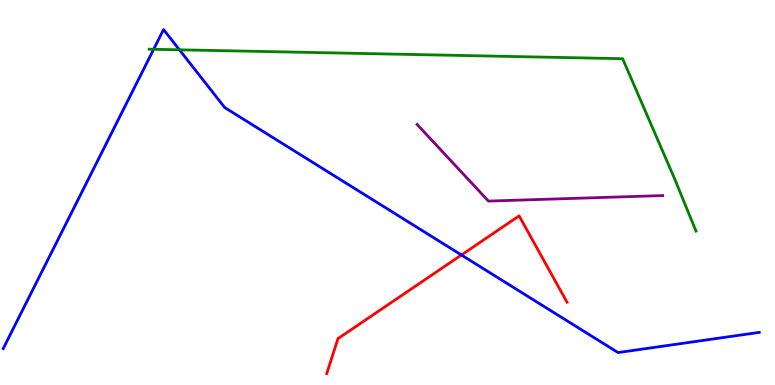[{'lines': ['blue', 'red'], 'intersections': [{'x': 5.95, 'y': 3.38}]}, {'lines': ['green', 'red'], 'intersections': []}, {'lines': ['purple', 'red'], 'intersections': []}, {'lines': ['blue', 'green'], 'intersections': [{'x': 1.98, 'y': 8.72}, {'x': 2.32, 'y': 8.71}]}, {'lines': ['blue', 'purple'], 'intersections': []}, {'lines': ['green', 'purple'], 'intersections': []}]